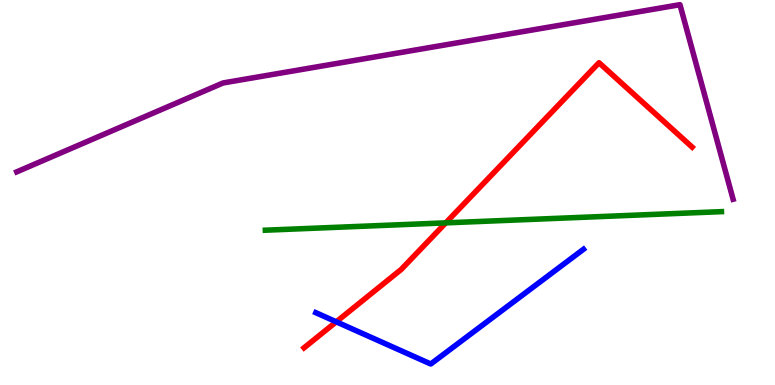[{'lines': ['blue', 'red'], 'intersections': [{'x': 4.34, 'y': 1.64}]}, {'lines': ['green', 'red'], 'intersections': [{'x': 5.75, 'y': 4.21}]}, {'lines': ['purple', 'red'], 'intersections': []}, {'lines': ['blue', 'green'], 'intersections': []}, {'lines': ['blue', 'purple'], 'intersections': []}, {'lines': ['green', 'purple'], 'intersections': []}]